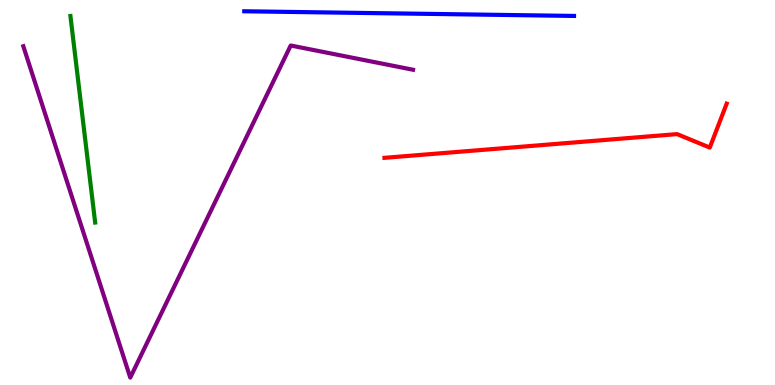[{'lines': ['blue', 'red'], 'intersections': []}, {'lines': ['green', 'red'], 'intersections': []}, {'lines': ['purple', 'red'], 'intersections': []}, {'lines': ['blue', 'green'], 'intersections': []}, {'lines': ['blue', 'purple'], 'intersections': []}, {'lines': ['green', 'purple'], 'intersections': []}]